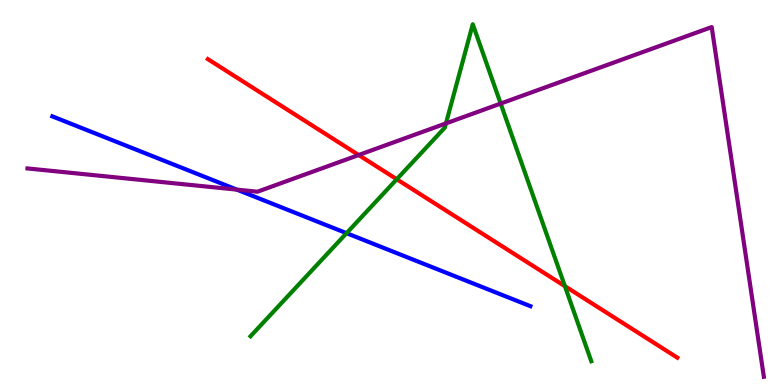[{'lines': ['blue', 'red'], 'intersections': []}, {'lines': ['green', 'red'], 'intersections': [{'x': 5.12, 'y': 5.34}, {'x': 7.29, 'y': 2.57}]}, {'lines': ['purple', 'red'], 'intersections': [{'x': 4.63, 'y': 5.97}]}, {'lines': ['blue', 'green'], 'intersections': [{'x': 4.47, 'y': 3.94}]}, {'lines': ['blue', 'purple'], 'intersections': [{'x': 3.06, 'y': 5.07}]}, {'lines': ['green', 'purple'], 'intersections': [{'x': 5.75, 'y': 6.8}, {'x': 6.46, 'y': 7.31}]}]